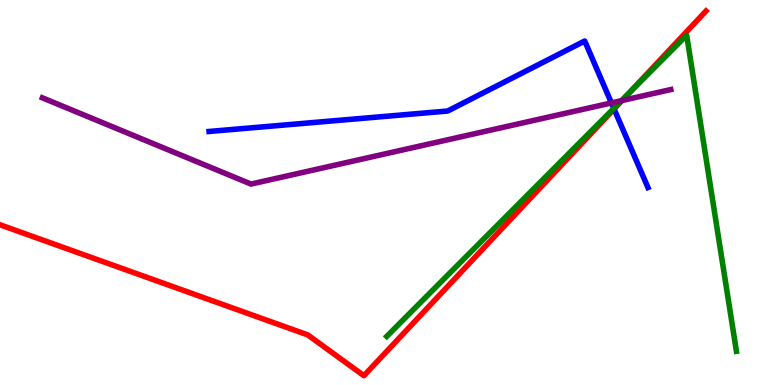[{'lines': ['blue', 'red'], 'intersections': [{'x': 7.92, 'y': 7.17}]}, {'lines': ['green', 'red'], 'intersections': [{'x': 8.11, 'y': 7.56}]}, {'lines': ['purple', 'red'], 'intersections': [{'x': 8.03, 'y': 7.39}]}, {'lines': ['blue', 'green'], 'intersections': [{'x': 7.92, 'y': 7.18}]}, {'lines': ['blue', 'purple'], 'intersections': [{'x': 7.89, 'y': 7.33}]}, {'lines': ['green', 'purple'], 'intersections': [{'x': 8.02, 'y': 7.39}]}]